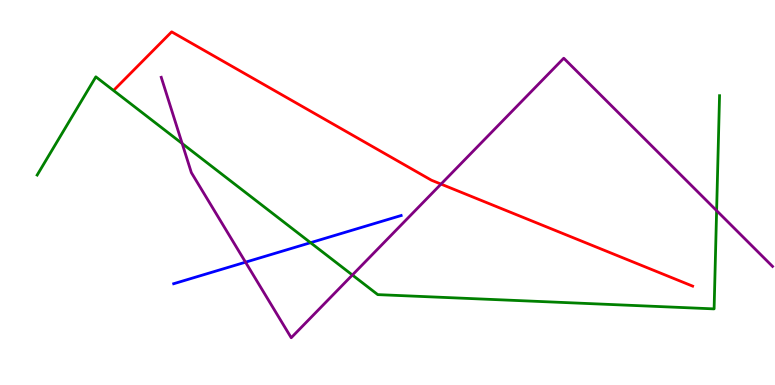[{'lines': ['blue', 'red'], 'intersections': []}, {'lines': ['green', 'red'], 'intersections': []}, {'lines': ['purple', 'red'], 'intersections': [{'x': 5.69, 'y': 5.22}]}, {'lines': ['blue', 'green'], 'intersections': [{'x': 4.01, 'y': 3.7}]}, {'lines': ['blue', 'purple'], 'intersections': [{'x': 3.17, 'y': 3.19}]}, {'lines': ['green', 'purple'], 'intersections': [{'x': 2.35, 'y': 6.27}, {'x': 4.55, 'y': 2.86}, {'x': 9.25, 'y': 4.53}]}]